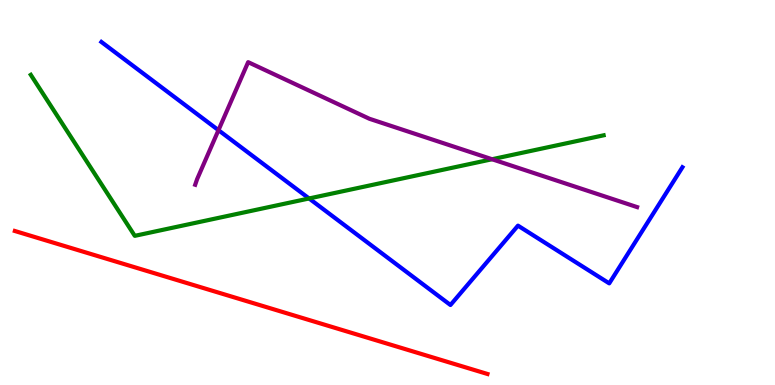[{'lines': ['blue', 'red'], 'intersections': []}, {'lines': ['green', 'red'], 'intersections': []}, {'lines': ['purple', 'red'], 'intersections': []}, {'lines': ['blue', 'green'], 'intersections': [{'x': 3.99, 'y': 4.84}]}, {'lines': ['blue', 'purple'], 'intersections': [{'x': 2.82, 'y': 6.62}]}, {'lines': ['green', 'purple'], 'intersections': [{'x': 6.35, 'y': 5.86}]}]